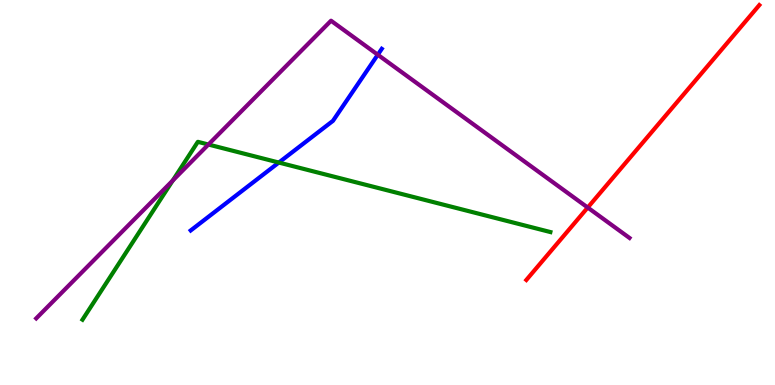[{'lines': ['blue', 'red'], 'intersections': []}, {'lines': ['green', 'red'], 'intersections': []}, {'lines': ['purple', 'red'], 'intersections': [{'x': 7.58, 'y': 4.61}]}, {'lines': ['blue', 'green'], 'intersections': [{'x': 3.6, 'y': 5.78}]}, {'lines': ['blue', 'purple'], 'intersections': [{'x': 4.87, 'y': 8.58}]}, {'lines': ['green', 'purple'], 'intersections': [{'x': 2.23, 'y': 5.31}, {'x': 2.69, 'y': 6.25}]}]